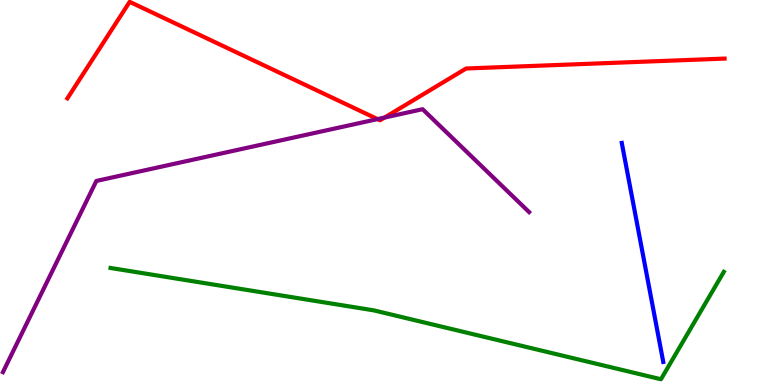[{'lines': ['blue', 'red'], 'intersections': []}, {'lines': ['green', 'red'], 'intersections': []}, {'lines': ['purple', 'red'], 'intersections': [{'x': 4.87, 'y': 6.91}, {'x': 4.96, 'y': 6.95}]}, {'lines': ['blue', 'green'], 'intersections': []}, {'lines': ['blue', 'purple'], 'intersections': []}, {'lines': ['green', 'purple'], 'intersections': []}]